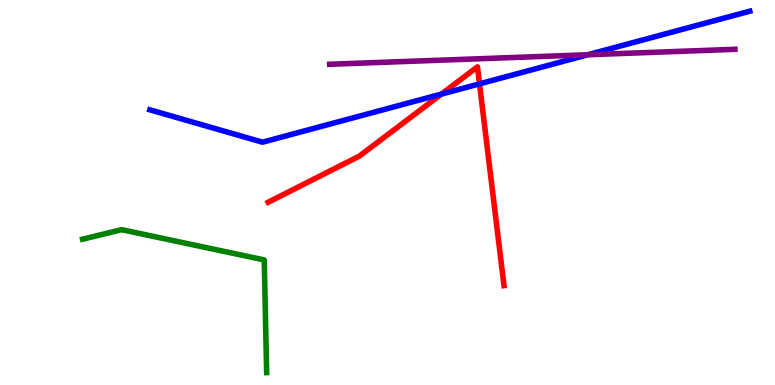[{'lines': ['blue', 'red'], 'intersections': [{'x': 5.7, 'y': 7.56}, {'x': 6.19, 'y': 7.82}]}, {'lines': ['green', 'red'], 'intersections': []}, {'lines': ['purple', 'red'], 'intersections': []}, {'lines': ['blue', 'green'], 'intersections': []}, {'lines': ['blue', 'purple'], 'intersections': [{'x': 7.58, 'y': 8.58}]}, {'lines': ['green', 'purple'], 'intersections': []}]